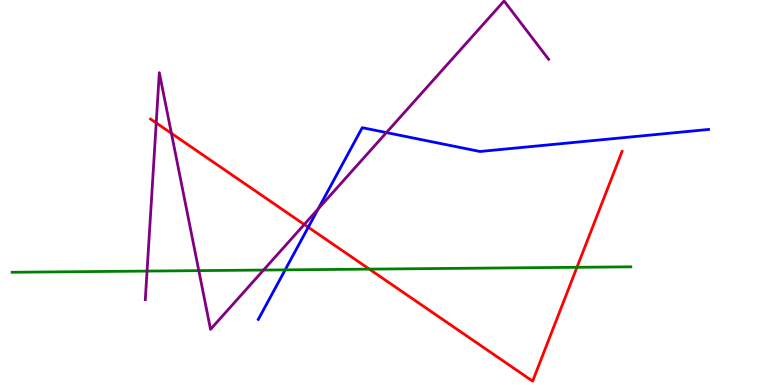[{'lines': ['blue', 'red'], 'intersections': [{'x': 3.98, 'y': 4.1}]}, {'lines': ['green', 'red'], 'intersections': [{'x': 4.77, 'y': 3.01}, {'x': 7.44, 'y': 3.06}]}, {'lines': ['purple', 'red'], 'intersections': [{'x': 2.02, 'y': 6.81}, {'x': 2.21, 'y': 6.54}, {'x': 3.93, 'y': 4.17}]}, {'lines': ['blue', 'green'], 'intersections': [{'x': 3.68, 'y': 2.99}]}, {'lines': ['blue', 'purple'], 'intersections': [{'x': 4.11, 'y': 4.57}, {'x': 4.99, 'y': 6.56}]}, {'lines': ['green', 'purple'], 'intersections': [{'x': 1.9, 'y': 2.96}, {'x': 2.57, 'y': 2.97}, {'x': 3.4, 'y': 2.99}]}]